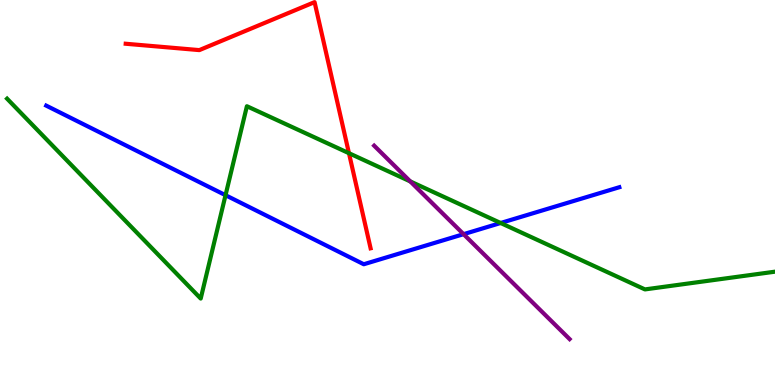[{'lines': ['blue', 'red'], 'intersections': []}, {'lines': ['green', 'red'], 'intersections': [{'x': 4.5, 'y': 6.02}]}, {'lines': ['purple', 'red'], 'intersections': []}, {'lines': ['blue', 'green'], 'intersections': [{'x': 2.91, 'y': 4.93}, {'x': 6.46, 'y': 4.21}]}, {'lines': ['blue', 'purple'], 'intersections': [{'x': 5.98, 'y': 3.92}]}, {'lines': ['green', 'purple'], 'intersections': [{'x': 5.29, 'y': 5.29}]}]